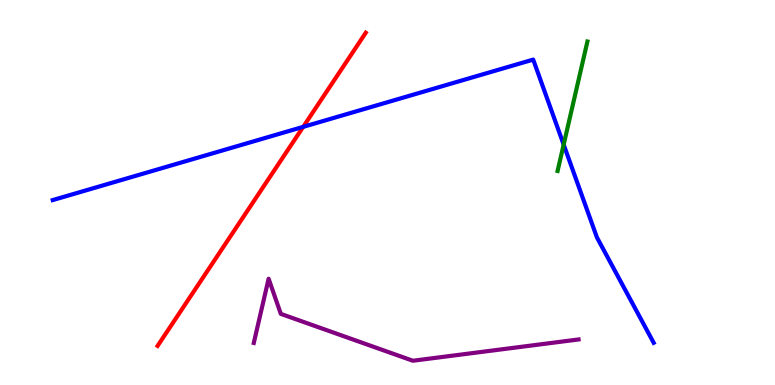[{'lines': ['blue', 'red'], 'intersections': [{'x': 3.91, 'y': 6.71}]}, {'lines': ['green', 'red'], 'intersections': []}, {'lines': ['purple', 'red'], 'intersections': []}, {'lines': ['blue', 'green'], 'intersections': [{'x': 7.27, 'y': 6.24}]}, {'lines': ['blue', 'purple'], 'intersections': []}, {'lines': ['green', 'purple'], 'intersections': []}]